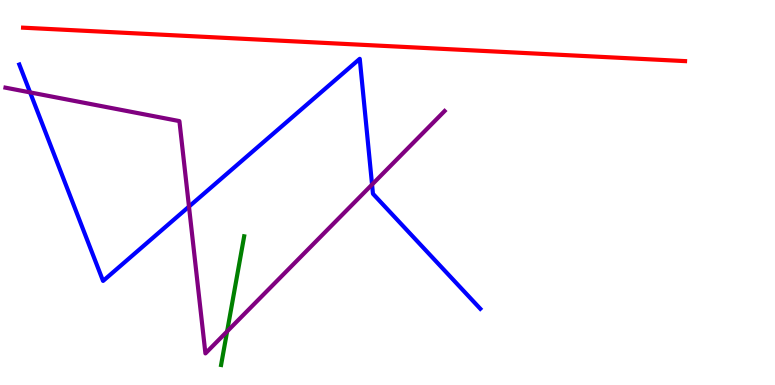[{'lines': ['blue', 'red'], 'intersections': []}, {'lines': ['green', 'red'], 'intersections': []}, {'lines': ['purple', 'red'], 'intersections': []}, {'lines': ['blue', 'green'], 'intersections': []}, {'lines': ['blue', 'purple'], 'intersections': [{'x': 0.388, 'y': 7.6}, {'x': 2.44, 'y': 4.63}, {'x': 4.8, 'y': 5.21}]}, {'lines': ['green', 'purple'], 'intersections': [{'x': 2.93, 'y': 1.39}]}]